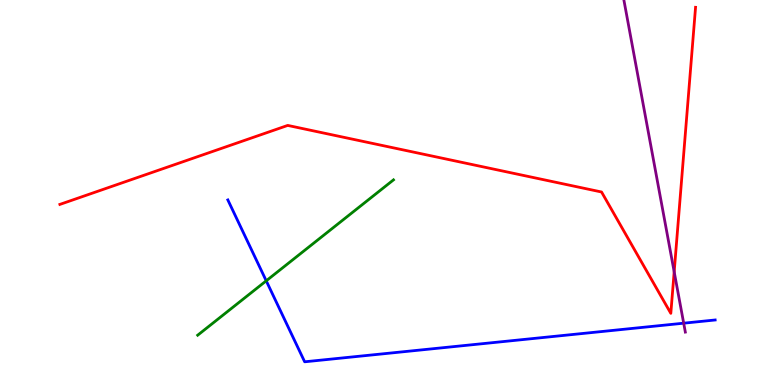[{'lines': ['blue', 'red'], 'intersections': []}, {'lines': ['green', 'red'], 'intersections': []}, {'lines': ['purple', 'red'], 'intersections': [{'x': 8.7, 'y': 2.94}]}, {'lines': ['blue', 'green'], 'intersections': [{'x': 3.44, 'y': 2.71}]}, {'lines': ['blue', 'purple'], 'intersections': [{'x': 8.82, 'y': 1.61}]}, {'lines': ['green', 'purple'], 'intersections': []}]